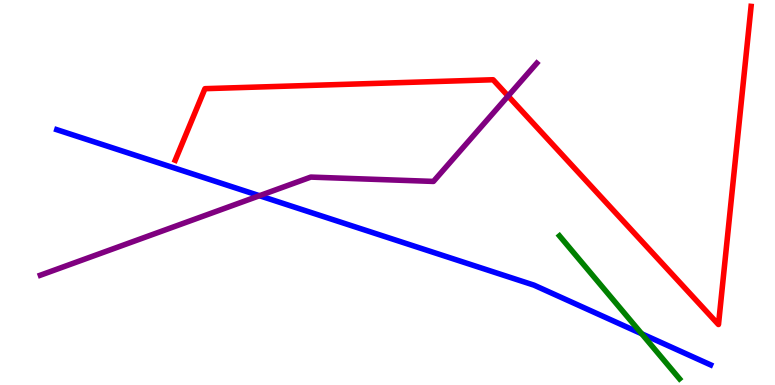[{'lines': ['blue', 'red'], 'intersections': []}, {'lines': ['green', 'red'], 'intersections': []}, {'lines': ['purple', 'red'], 'intersections': [{'x': 6.56, 'y': 7.51}]}, {'lines': ['blue', 'green'], 'intersections': [{'x': 8.28, 'y': 1.33}]}, {'lines': ['blue', 'purple'], 'intersections': [{'x': 3.35, 'y': 4.92}]}, {'lines': ['green', 'purple'], 'intersections': []}]